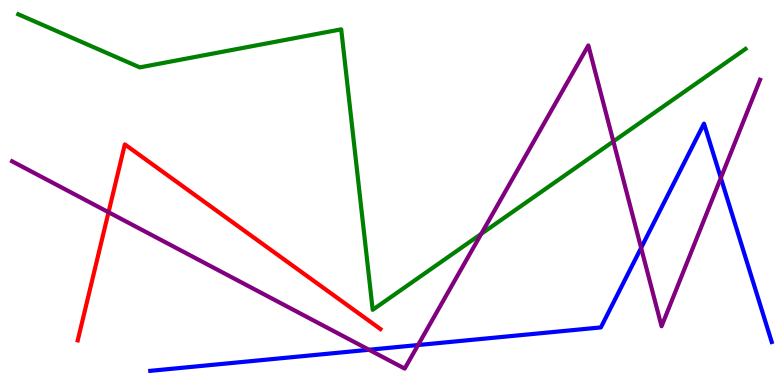[{'lines': ['blue', 'red'], 'intersections': []}, {'lines': ['green', 'red'], 'intersections': []}, {'lines': ['purple', 'red'], 'intersections': [{'x': 1.4, 'y': 4.49}]}, {'lines': ['blue', 'green'], 'intersections': []}, {'lines': ['blue', 'purple'], 'intersections': [{'x': 4.76, 'y': 0.915}, {'x': 5.39, 'y': 1.04}, {'x': 8.27, 'y': 3.56}, {'x': 9.3, 'y': 5.38}]}, {'lines': ['green', 'purple'], 'intersections': [{'x': 6.21, 'y': 3.93}, {'x': 7.91, 'y': 6.33}]}]